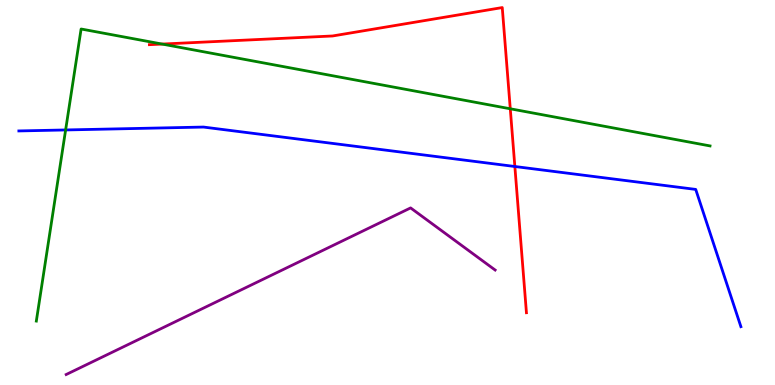[{'lines': ['blue', 'red'], 'intersections': [{'x': 6.64, 'y': 5.68}]}, {'lines': ['green', 'red'], 'intersections': [{'x': 2.09, 'y': 8.86}, {'x': 6.58, 'y': 7.17}]}, {'lines': ['purple', 'red'], 'intersections': []}, {'lines': ['blue', 'green'], 'intersections': [{'x': 0.847, 'y': 6.62}]}, {'lines': ['blue', 'purple'], 'intersections': []}, {'lines': ['green', 'purple'], 'intersections': []}]